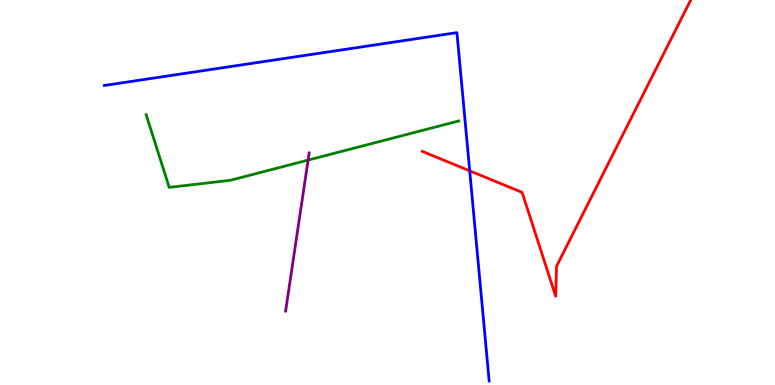[{'lines': ['blue', 'red'], 'intersections': [{'x': 6.06, 'y': 5.56}]}, {'lines': ['green', 'red'], 'intersections': []}, {'lines': ['purple', 'red'], 'intersections': []}, {'lines': ['blue', 'green'], 'intersections': []}, {'lines': ['blue', 'purple'], 'intersections': []}, {'lines': ['green', 'purple'], 'intersections': [{'x': 3.98, 'y': 5.84}]}]